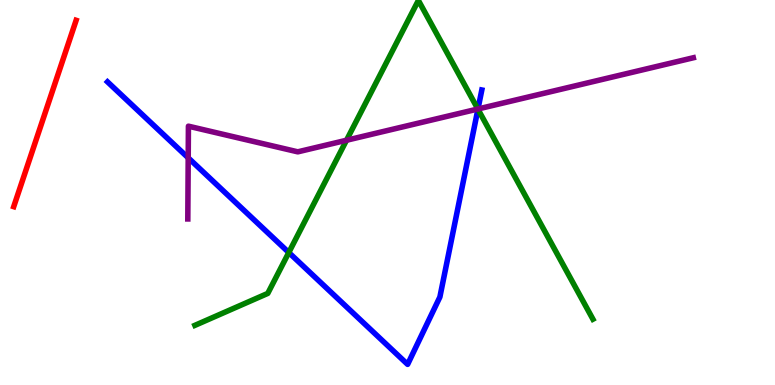[{'lines': ['blue', 'red'], 'intersections': []}, {'lines': ['green', 'red'], 'intersections': []}, {'lines': ['purple', 'red'], 'intersections': []}, {'lines': ['blue', 'green'], 'intersections': [{'x': 3.73, 'y': 3.44}, {'x': 6.17, 'y': 7.16}]}, {'lines': ['blue', 'purple'], 'intersections': [{'x': 2.43, 'y': 5.9}, {'x': 6.17, 'y': 7.17}]}, {'lines': ['green', 'purple'], 'intersections': [{'x': 4.47, 'y': 6.36}, {'x': 6.17, 'y': 7.17}]}]